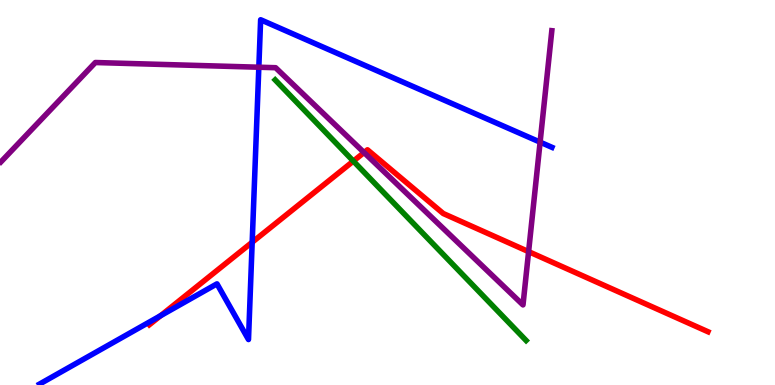[{'lines': ['blue', 'red'], 'intersections': [{'x': 2.07, 'y': 1.8}, {'x': 3.25, 'y': 3.71}]}, {'lines': ['green', 'red'], 'intersections': [{'x': 4.56, 'y': 5.82}]}, {'lines': ['purple', 'red'], 'intersections': [{'x': 4.7, 'y': 6.04}, {'x': 6.82, 'y': 3.46}]}, {'lines': ['blue', 'green'], 'intersections': []}, {'lines': ['blue', 'purple'], 'intersections': [{'x': 3.34, 'y': 8.25}, {'x': 6.97, 'y': 6.31}]}, {'lines': ['green', 'purple'], 'intersections': []}]